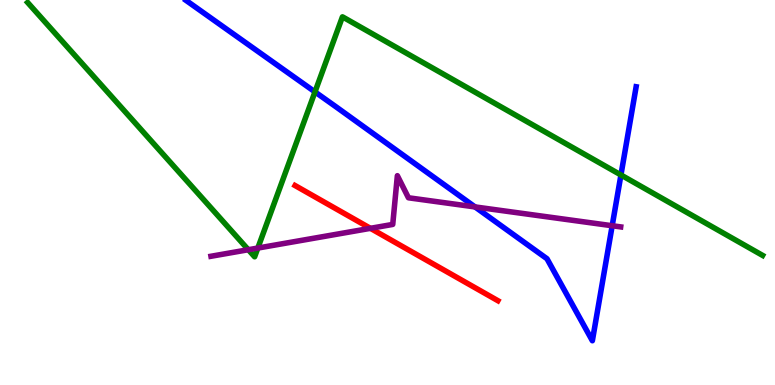[{'lines': ['blue', 'red'], 'intersections': []}, {'lines': ['green', 'red'], 'intersections': []}, {'lines': ['purple', 'red'], 'intersections': [{'x': 4.78, 'y': 4.07}]}, {'lines': ['blue', 'green'], 'intersections': [{'x': 4.06, 'y': 7.61}, {'x': 8.01, 'y': 5.46}]}, {'lines': ['blue', 'purple'], 'intersections': [{'x': 6.13, 'y': 4.63}, {'x': 7.9, 'y': 4.14}]}, {'lines': ['green', 'purple'], 'intersections': [{'x': 3.2, 'y': 3.51}, {'x': 3.33, 'y': 3.56}]}]